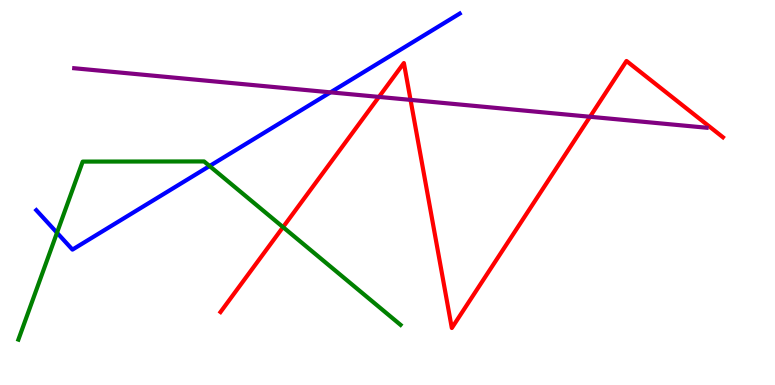[{'lines': ['blue', 'red'], 'intersections': []}, {'lines': ['green', 'red'], 'intersections': [{'x': 3.65, 'y': 4.1}]}, {'lines': ['purple', 'red'], 'intersections': [{'x': 4.89, 'y': 7.48}, {'x': 5.3, 'y': 7.41}, {'x': 7.61, 'y': 6.97}]}, {'lines': ['blue', 'green'], 'intersections': [{'x': 0.735, 'y': 3.95}, {'x': 2.7, 'y': 5.69}]}, {'lines': ['blue', 'purple'], 'intersections': [{'x': 4.26, 'y': 7.6}]}, {'lines': ['green', 'purple'], 'intersections': []}]